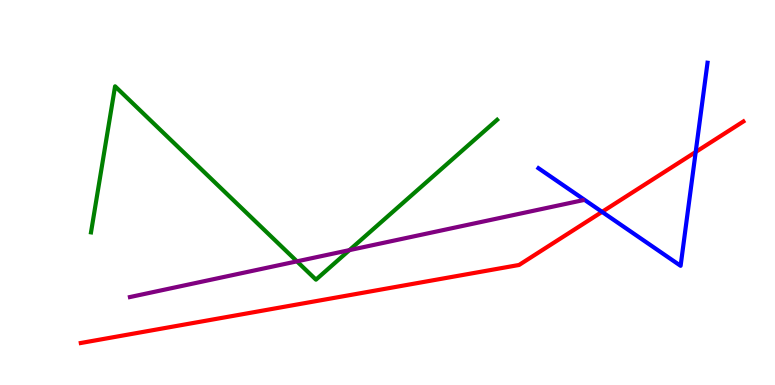[{'lines': ['blue', 'red'], 'intersections': [{'x': 7.77, 'y': 4.5}, {'x': 8.98, 'y': 6.05}]}, {'lines': ['green', 'red'], 'intersections': []}, {'lines': ['purple', 'red'], 'intersections': []}, {'lines': ['blue', 'green'], 'intersections': []}, {'lines': ['blue', 'purple'], 'intersections': []}, {'lines': ['green', 'purple'], 'intersections': [{'x': 3.83, 'y': 3.21}, {'x': 4.51, 'y': 3.5}]}]